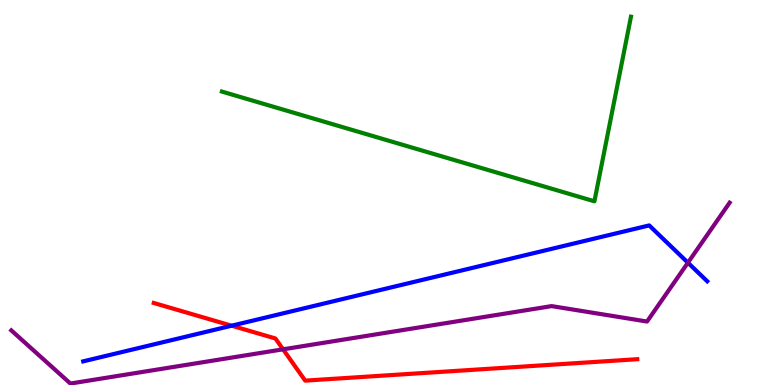[{'lines': ['blue', 'red'], 'intersections': [{'x': 2.99, 'y': 1.54}]}, {'lines': ['green', 'red'], 'intersections': []}, {'lines': ['purple', 'red'], 'intersections': [{'x': 3.65, 'y': 0.927}]}, {'lines': ['blue', 'green'], 'intersections': []}, {'lines': ['blue', 'purple'], 'intersections': [{'x': 8.88, 'y': 3.18}]}, {'lines': ['green', 'purple'], 'intersections': []}]